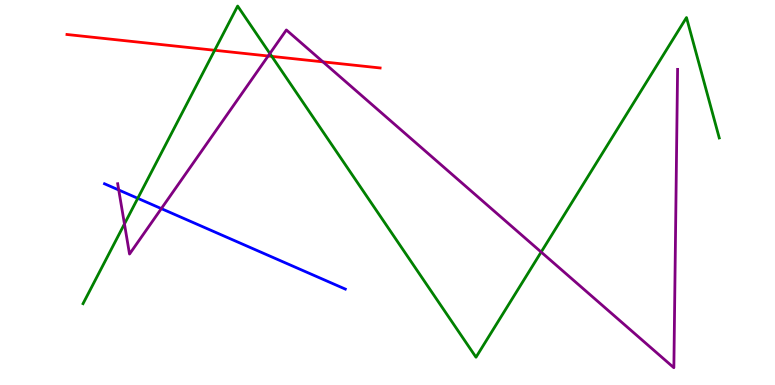[{'lines': ['blue', 'red'], 'intersections': []}, {'lines': ['green', 'red'], 'intersections': [{'x': 2.77, 'y': 8.69}, {'x': 3.51, 'y': 8.54}]}, {'lines': ['purple', 'red'], 'intersections': [{'x': 3.46, 'y': 8.55}, {'x': 4.17, 'y': 8.39}]}, {'lines': ['blue', 'green'], 'intersections': [{'x': 1.78, 'y': 4.85}]}, {'lines': ['blue', 'purple'], 'intersections': [{'x': 1.53, 'y': 5.07}, {'x': 2.08, 'y': 4.58}]}, {'lines': ['green', 'purple'], 'intersections': [{'x': 1.61, 'y': 4.18}, {'x': 3.48, 'y': 8.61}, {'x': 6.98, 'y': 3.45}]}]